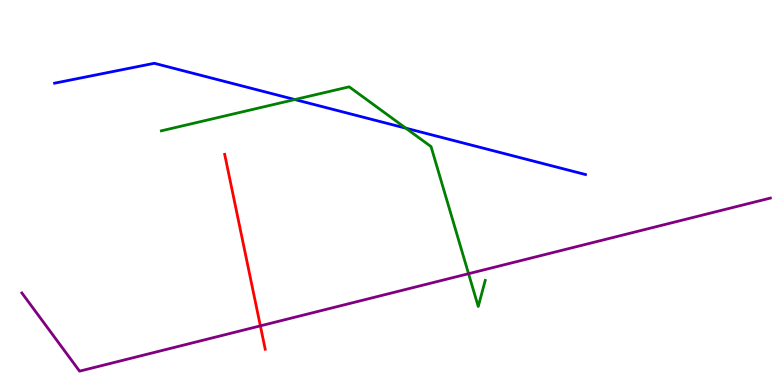[{'lines': ['blue', 'red'], 'intersections': []}, {'lines': ['green', 'red'], 'intersections': []}, {'lines': ['purple', 'red'], 'intersections': [{'x': 3.36, 'y': 1.54}]}, {'lines': ['blue', 'green'], 'intersections': [{'x': 3.8, 'y': 7.41}, {'x': 5.24, 'y': 6.67}]}, {'lines': ['blue', 'purple'], 'intersections': []}, {'lines': ['green', 'purple'], 'intersections': [{'x': 6.05, 'y': 2.89}]}]